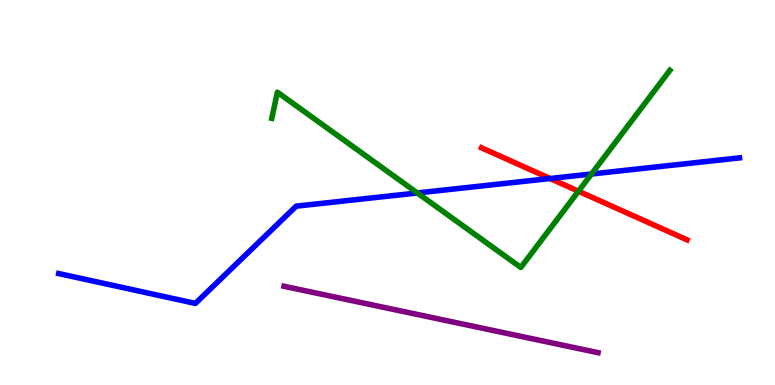[{'lines': ['blue', 'red'], 'intersections': [{'x': 7.1, 'y': 5.36}]}, {'lines': ['green', 'red'], 'intersections': [{'x': 7.46, 'y': 5.03}]}, {'lines': ['purple', 'red'], 'intersections': []}, {'lines': ['blue', 'green'], 'intersections': [{'x': 5.39, 'y': 4.99}, {'x': 7.63, 'y': 5.48}]}, {'lines': ['blue', 'purple'], 'intersections': []}, {'lines': ['green', 'purple'], 'intersections': []}]